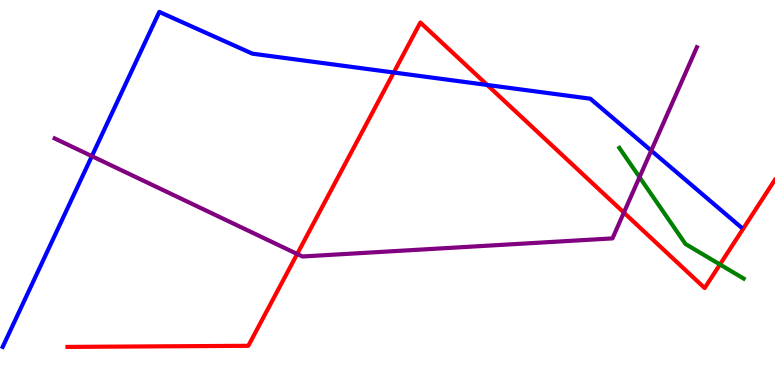[{'lines': ['blue', 'red'], 'intersections': [{'x': 5.08, 'y': 8.12}, {'x': 6.29, 'y': 7.79}]}, {'lines': ['green', 'red'], 'intersections': [{'x': 9.29, 'y': 3.13}]}, {'lines': ['purple', 'red'], 'intersections': [{'x': 3.83, 'y': 3.4}, {'x': 8.05, 'y': 4.48}]}, {'lines': ['blue', 'green'], 'intersections': []}, {'lines': ['blue', 'purple'], 'intersections': [{'x': 1.19, 'y': 5.94}, {'x': 8.4, 'y': 6.09}]}, {'lines': ['green', 'purple'], 'intersections': [{'x': 8.25, 'y': 5.4}]}]